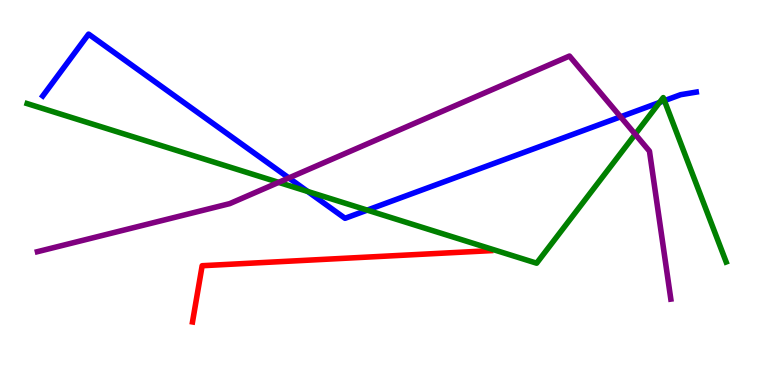[{'lines': ['blue', 'red'], 'intersections': []}, {'lines': ['green', 'red'], 'intersections': []}, {'lines': ['purple', 'red'], 'intersections': []}, {'lines': ['blue', 'green'], 'intersections': [{'x': 3.97, 'y': 5.03}, {'x': 4.74, 'y': 4.54}, {'x': 8.51, 'y': 7.34}, {'x': 8.57, 'y': 7.39}]}, {'lines': ['blue', 'purple'], 'intersections': [{'x': 3.73, 'y': 5.38}, {'x': 8.01, 'y': 6.97}]}, {'lines': ['green', 'purple'], 'intersections': [{'x': 3.6, 'y': 5.26}, {'x': 8.2, 'y': 6.51}]}]